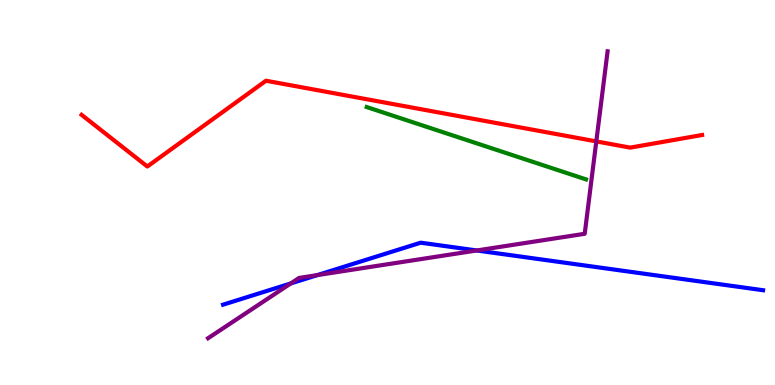[{'lines': ['blue', 'red'], 'intersections': []}, {'lines': ['green', 'red'], 'intersections': []}, {'lines': ['purple', 'red'], 'intersections': [{'x': 7.69, 'y': 6.33}]}, {'lines': ['blue', 'green'], 'intersections': []}, {'lines': ['blue', 'purple'], 'intersections': [{'x': 3.75, 'y': 2.64}, {'x': 4.09, 'y': 2.85}, {'x': 6.15, 'y': 3.49}]}, {'lines': ['green', 'purple'], 'intersections': []}]